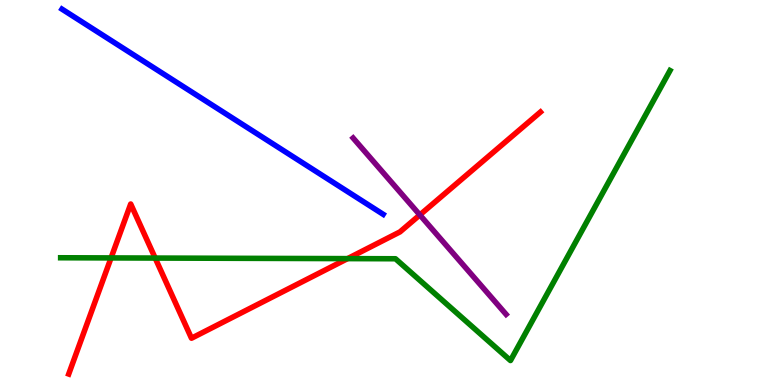[{'lines': ['blue', 'red'], 'intersections': []}, {'lines': ['green', 'red'], 'intersections': [{'x': 1.43, 'y': 3.3}, {'x': 2.0, 'y': 3.3}, {'x': 4.48, 'y': 3.28}]}, {'lines': ['purple', 'red'], 'intersections': [{'x': 5.42, 'y': 4.42}]}, {'lines': ['blue', 'green'], 'intersections': []}, {'lines': ['blue', 'purple'], 'intersections': []}, {'lines': ['green', 'purple'], 'intersections': []}]